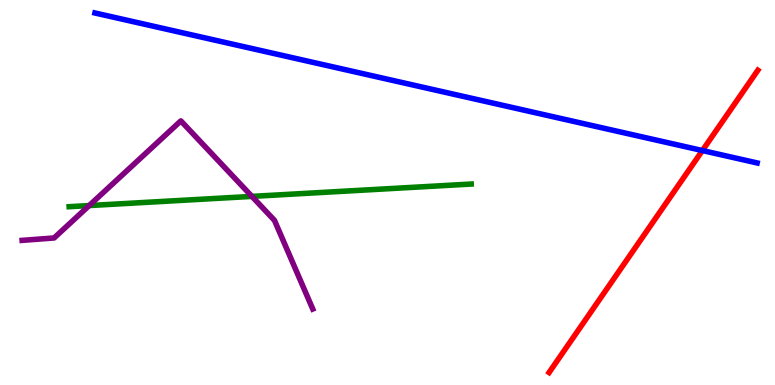[{'lines': ['blue', 'red'], 'intersections': [{'x': 9.06, 'y': 6.09}]}, {'lines': ['green', 'red'], 'intersections': []}, {'lines': ['purple', 'red'], 'intersections': []}, {'lines': ['blue', 'green'], 'intersections': []}, {'lines': ['blue', 'purple'], 'intersections': []}, {'lines': ['green', 'purple'], 'intersections': [{'x': 1.15, 'y': 4.66}, {'x': 3.25, 'y': 4.9}]}]